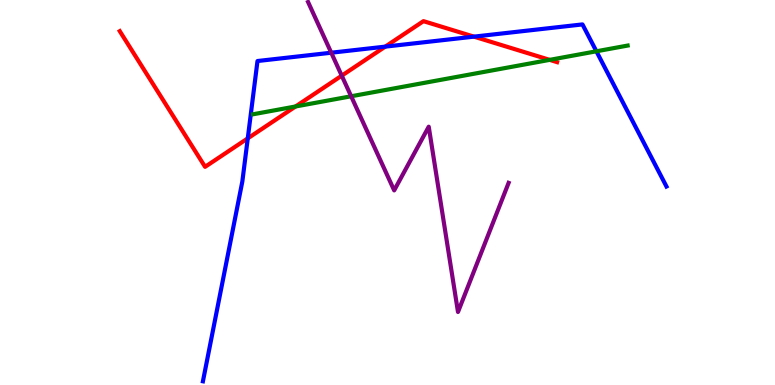[{'lines': ['blue', 'red'], 'intersections': [{'x': 3.2, 'y': 6.41}, {'x': 4.97, 'y': 8.79}, {'x': 6.12, 'y': 9.05}]}, {'lines': ['green', 'red'], 'intersections': [{'x': 3.81, 'y': 7.23}, {'x': 7.09, 'y': 8.45}]}, {'lines': ['purple', 'red'], 'intersections': [{'x': 4.41, 'y': 8.03}]}, {'lines': ['blue', 'green'], 'intersections': [{'x': 7.7, 'y': 8.67}]}, {'lines': ['blue', 'purple'], 'intersections': [{'x': 4.27, 'y': 8.63}]}, {'lines': ['green', 'purple'], 'intersections': [{'x': 4.53, 'y': 7.5}]}]